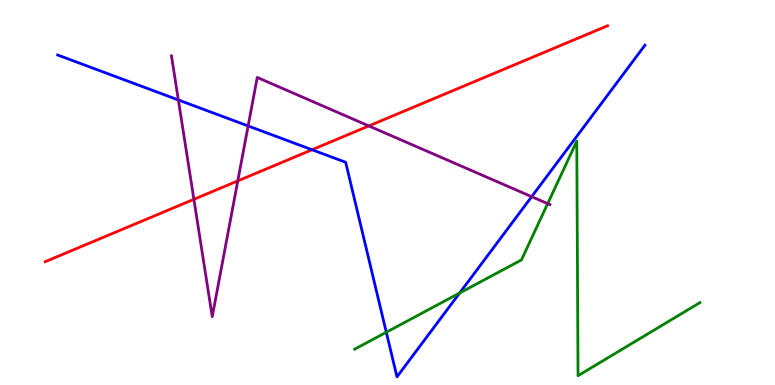[{'lines': ['blue', 'red'], 'intersections': [{'x': 4.03, 'y': 6.11}]}, {'lines': ['green', 'red'], 'intersections': []}, {'lines': ['purple', 'red'], 'intersections': [{'x': 2.5, 'y': 4.82}, {'x': 3.07, 'y': 5.3}, {'x': 4.76, 'y': 6.73}]}, {'lines': ['blue', 'green'], 'intersections': [{'x': 4.98, 'y': 1.37}, {'x': 5.93, 'y': 2.39}]}, {'lines': ['blue', 'purple'], 'intersections': [{'x': 2.3, 'y': 7.4}, {'x': 3.2, 'y': 6.73}, {'x': 6.86, 'y': 4.89}]}, {'lines': ['green', 'purple'], 'intersections': [{'x': 7.07, 'y': 4.71}]}]